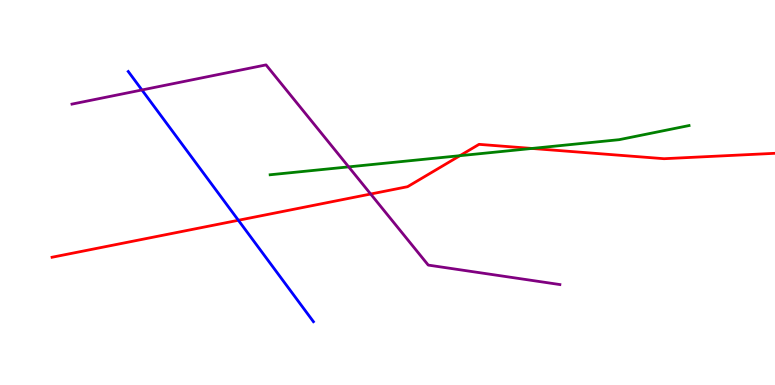[{'lines': ['blue', 'red'], 'intersections': [{'x': 3.08, 'y': 4.28}]}, {'lines': ['green', 'red'], 'intersections': [{'x': 5.93, 'y': 5.96}, {'x': 6.86, 'y': 6.14}]}, {'lines': ['purple', 'red'], 'intersections': [{'x': 4.78, 'y': 4.96}]}, {'lines': ['blue', 'green'], 'intersections': []}, {'lines': ['blue', 'purple'], 'intersections': [{'x': 1.83, 'y': 7.66}]}, {'lines': ['green', 'purple'], 'intersections': [{'x': 4.5, 'y': 5.67}]}]